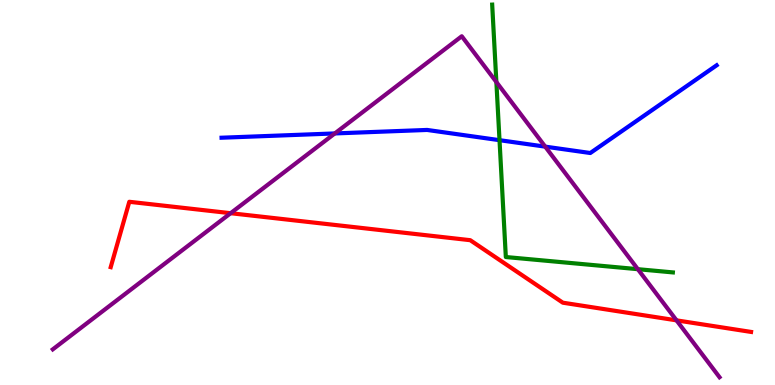[{'lines': ['blue', 'red'], 'intersections': []}, {'lines': ['green', 'red'], 'intersections': []}, {'lines': ['purple', 'red'], 'intersections': [{'x': 2.98, 'y': 4.46}, {'x': 8.73, 'y': 1.68}]}, {'lines': ['blue', 'green'], 'intersections': [{'x': 6.45, 'y': 6.36}]}, {'lines': ['blue', 'purple'], 'intersections': [{'x': 4.32, 'y': 6.53}, {'x': 7.03, 'y': 6.19}]}, {'lines': ['green', 'purple'], 'intersections': [{'x': 6.4, 'y': 7.87}, {'x': 8.23, 'y': 3.01}]}]